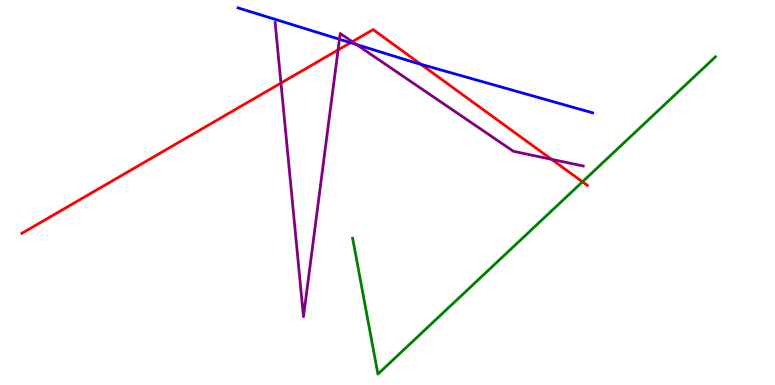[{'lines': ['blue', 'red'], 'intersections': [{'x': 4.52, 'y': 8.89}, {'x': 5.43, 'y': 8.33}]}, {'lines': ['green', 'red'], 'intersections': [{'x': 7.52, 'y': 5.28}]}, {'lines': ['purple', 'red'], 'intersections': [{'x': 3.63, 'y': 7.84}, {'x': 4.36, 'y': 8.7}, {'x': 4.55, 'y': 8.92}, {'x': 7.12, 'y': 5.86}]}, {'lines': ['blue', 'green'], 'intersections': []}, {'lines': ['blue', 'purple'], 'intersections': [{'x': 4.38, 'y': 8.98}, {'x': 4.6, 'y': 8.84}]}, {'lines': ['green', 'purple'], 'intersections': []}]